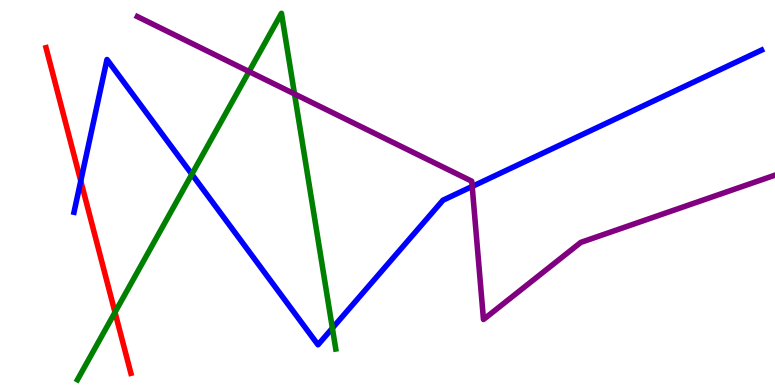[{'lines': ['blue', 'red'], 'intersections': [{'x': 1.04, 'y': 5.3}]}, {'lines': ['green', 'red'], 'intersections': [{'x': 1.48, 'y': 1.89}]}, {'lines': ['purple', 'red'], 'intersections': []}, {'lines': ['blue', 'green'], 'intersections': [{'x': 2.48, 'y': 5.47}, {'x': 4.29, 'y': 1.48}]}, {'lines': ['blue', 'purple'], 'intersections': [{'x': 6.09, 'y': 5.16}]}, {'lines': ['green', 'purple'], 'intersections': [{'x': 3.21, 'y': 8.14}, {'x': 3.8, 'y': 7.56}]}]